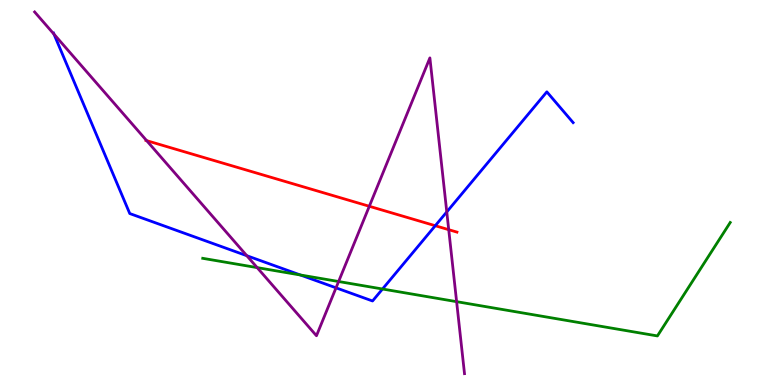[{'lines': ['blue', 'red'], 'intersections': [{'x': 5.62, 'y': 4.14}]}, {'lines': ['green', 'red'], 'intersections': []}, {'lines': ['purple', 'red'], 'intersections': [{'x': 1.89, 'y': 6.35}, {'x': 4.77, 'y': 4.64}, {'x': 5.79, 'y': 4.03}]}, {'lines': ['blue', 'green'], 'intersections': [{'x': 3.88, 'y': 2.86}, {'x': 4.94, 'y': 2.49}]}, {'lines': ['blue', 'purple'], 'intersections': [{'x': 0.696, 'y': 9.11}, {'x': 3.18, 'y': 3.36}, {'x': 4.34, 'y': 2.52}, {'x': 5.76, 'y': 4.5}]}, {'lines': ['green', 'purple'], 'intersections': [{'x': 3.32, 'y': 3.05}, {'x': 4.37, 'y': 2.69}, {'x': 5.89, 'y': 2.16}]}]